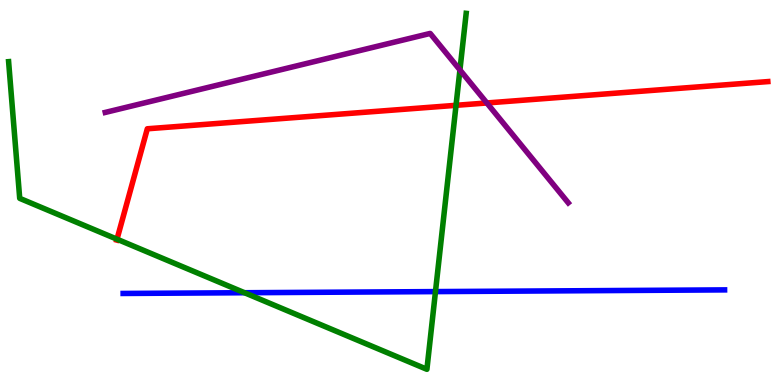[{'lines': ['blue', 'red'], 'intersections': []}, {'lines': ['green', 'red'], 'intersections': [{'x': 1.51, 'y': 3.79}, {'x': 5.88, 'y': 7.26}]}, {'lines': ['purple', 'red'], 'intersections': [{'x': 6.28, 'y': 7.33}]}, {'lines': ['blue', 'green'], 'intersections': [{'x': 3.16, 'y': 2.4}, {'x': 5.62, 'y': 2.43}]}, {'lines': ['blue', 'purple'], 'intersections': []}, {'lines': ['green', 'purple'], 'intersections': [{'x': 5.93, 'y': 8.18}]}]